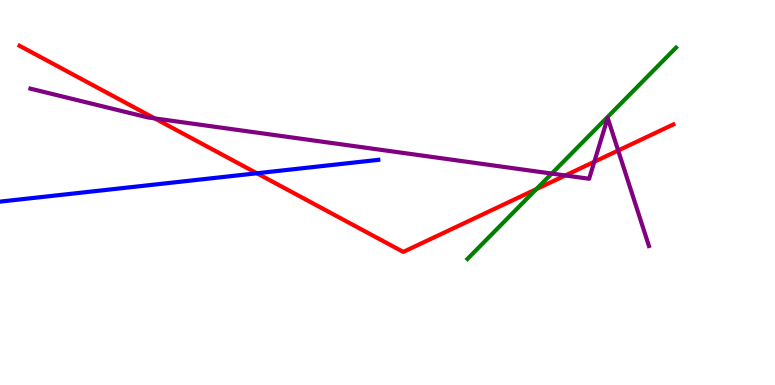[{'lines': ['blue', 'red'], 'intersections': [{'x': 3.31, 'y': 5.5}]}, {'lines': ['green', 'red'], 'intersections': [{'x': 6.92, 'y': 5.09}]}, {'lines': ['purple', 'red'], 'intersections': [{'x': 2.0, 'y': 6.92}, {'x': 7.29, 'y': 5.44}, {'x': 7.67, 'y': 5.8}, {'x': 7.98, 'y': 6.09}]}, {'lines': ['blue', 'green'], 'intersections': []}, {'lines': ['blue', 'purple'], 'intersections': []}, {'lines': ['green', 'purple'], 'intersections': [{'x': 7.12, 'y': 5.49}]}]